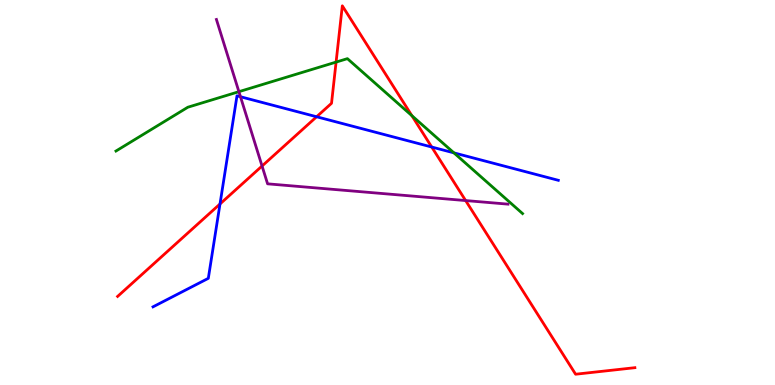[{'lines': ['blue', 'red'], 'intersections': [{'x': 2.84, 'y': 4.7}, {'x': 4.09, 'y': 6.97}, {'x': 5.57, 'y': 6.18}]}, {'lines': ['green', 'red'], 'intersections': [{'x': 4.34, 'y': 8.39}, {'x': 5.31, 'y': 7.0}]}, {'lines': ['purple', 'red'], 'intersections': [{'x': 3.38, 'y': 5.69}, {'x': 6.01, 'y': 4.79}]}, {'lines': ['blue', 'green'], 'intersections': [{'x': 5.86, 'y': 6.03}]}, {'lines': ['blue', 'purple'], 'intersections': [{'x': 3.1, 'y': 7.49}]}, {'lines': ['green', 'purple'], 'intersections': [{'x': 3.08, 'y': 7.62}]}]